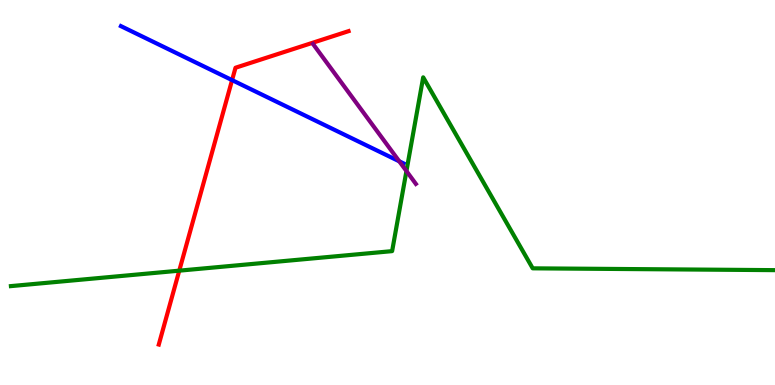[{'lines': ['blue', 'red'], 'intersections': [{'x': 2.99, 'y': 7.92}]}, {'lines': ['green', 'red'], 'intersections': [{'x': 2.31, 'y': 2.97}]}, {'lines': ['purple', 'red'], 'intersections': []}, {'lines': ['blue', 'green'], 'intersections': []}, {'lines': ['blue', 'purple'], 'intersections': [{'x': 5.15, 'y': 5.81}]}, {'lines': ['green', 'purple'], 'intersections': [{'x': 5.24, 'y': 5.56}]}]